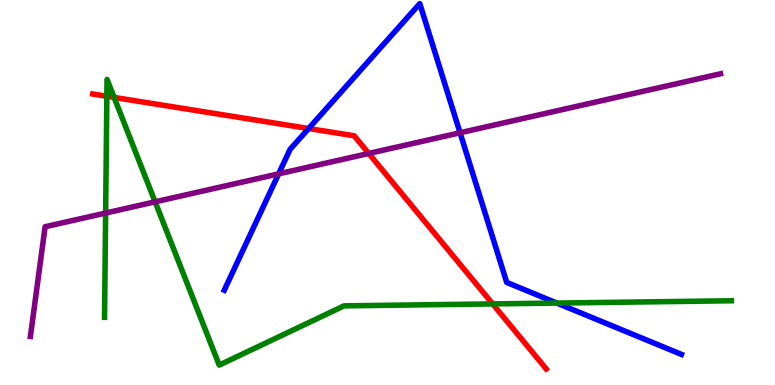[{'lines': ['blue', 'red'], 'intersections': [{'x': 3.98, 'y': 6.66}]}, {'lines': ['green', 'red'], 'intersections': [{'x': 1.38, 'y': 7.5}, {'x': 1.47, 'y': 7.47}, {'x': 6.36, 'y': 2.11}]}, {'lines': ['purple', 'red'], 'intersections': [{'x': 4.76, 'y': 6.01}]}, {'lines': ['blue', 'green'], 'intersections': [{'x': 7.19, 'y': 2.13}]}, {'lines': ['blue', 'purple'], 'intersections': [{'x': 3.6, 'y': 5.48}, {'x': 5.94, 'y': 6.55}]}, {'lines': ['green', 'purple'], 'intersections': [{'x': 1.36, 'y': 4.47}, {'x': 2.0, 'y': 4.76}]}]